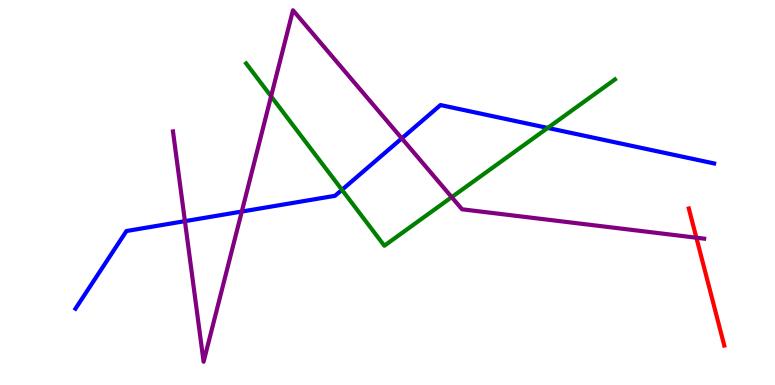[{'lines': ['blue', 'red'], 'intersections': []}, {'lines': ['green', 'red'], 'intersections': []}, {'lines': ['purple', 'red'], 'intersections': [{'x': 8.99, 'y': 3.83}]}, {'lines': ['blue', 'green'], 'intersections': [{'x': 4.41, 'y': 5.07}, {'x': 7.07, 'y': 6.68}]}, {'lines': ['blue', 'purple'], 'intersections': [{'x': 2.39, 'y': 4.26}, {'x': 3.12, 'y': 4.51}, {'x': 5.18, 'y': 6.41}]}, {'lines': ['green', 'purple'], 'intersections': [{'x': 3.5, 'y': 7.5}, {'x': 5.83, 'y': 4.88}]}]